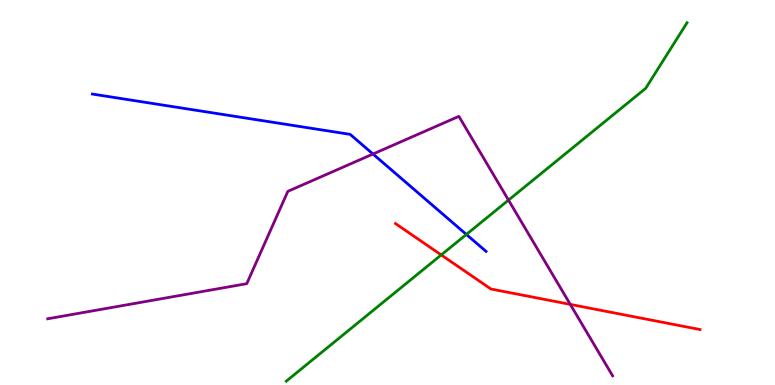[{'lines': ['blue', 'red'], 'intersections': []}, {'lines': ['green', 'red'], 'intersections': [{'x': 5.69, 'y': 3.38}]}, {'lines': ['purple', 'red'], 'intersections': [{'x': 7.36, 'y': 2.09}]}, {'lines': ['blue', 'green'], 'intersections': [{'x': 6.02, 'y': 3.91}]}, {'lines': ['blue', 'purple'], 'intersections': [{'x': 4.81, 'y': 6.0}]}, {'lines': ['green', 'purple'], 'intersections': [{'x': 6.56, 'y': 4.8}]}]